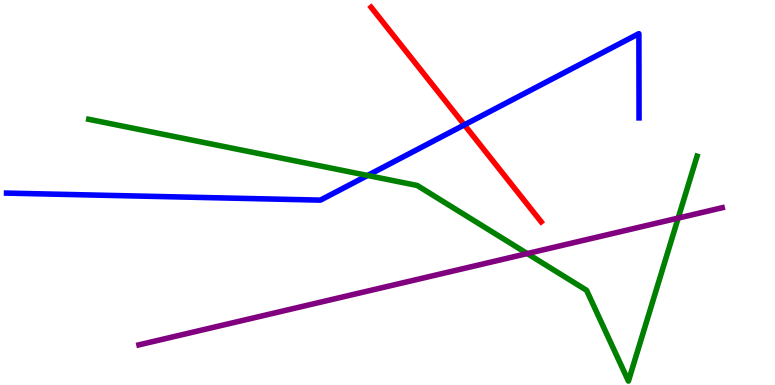[{'lines': ['blue', 'red'], 'intersections': [{'x': 5.99, 'y': 6.76}]}, {'lines': ['green', 'red'], 'intersections': []}, {'lines': ['purple', 'red'], 'intersections': []}, {'lines': ['blue', 'green'], 'intersections': [{'x': 4.74, 'y': 5.44}]}, {'lines': ['blue', 'purple'], 'intersections': []}, {'lines': ['green', 'purple'], 'intersections': [{'x': 6.8, 'y': 3.41}, {'x': 8.75, 'y': 4.34}]}]